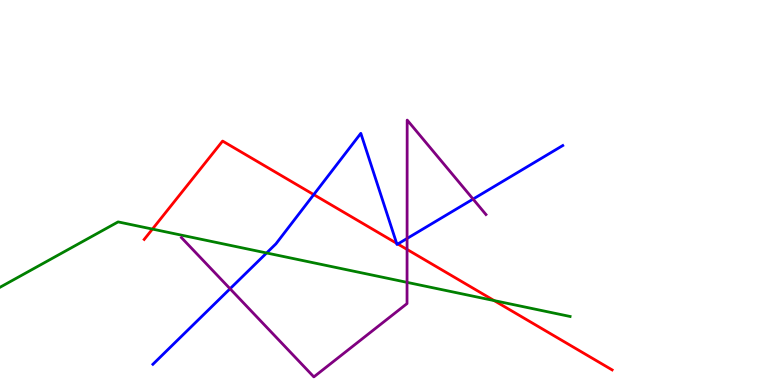[{'lines': ['blue', 'red'], 'intersections': [{'x': 4.05, 'y': 4.94}, {'x': 5.12, 'y': 3.68}, {'x': 5.13, 'y': 3.66}]}, {'lines': ['green', 'red'], 'intersections': [{'x': 1.97, 'y': 4.05}, {'x': 6.38, 'y': 2.19}]}, {'lines': ['purple', 'red'], 'intersections': [{'x': 5.25, 'y': 3.52}]}, {'lines': ['blue', 'green'], 'intersections': [{'x': 3.44, 'y': 3.43}]}, {'lines': ['blue', 'purple'], 'intersections': [{'x': 2.97, 'y': 2.5}, {'x': 5.25, 'y': 3.81}, {'x': 6.1, 'y': 4.83}]}, {'lines': ['green', 'purple'], 'intersections': [{'x': 5.25, 'y': 2.67}]}]